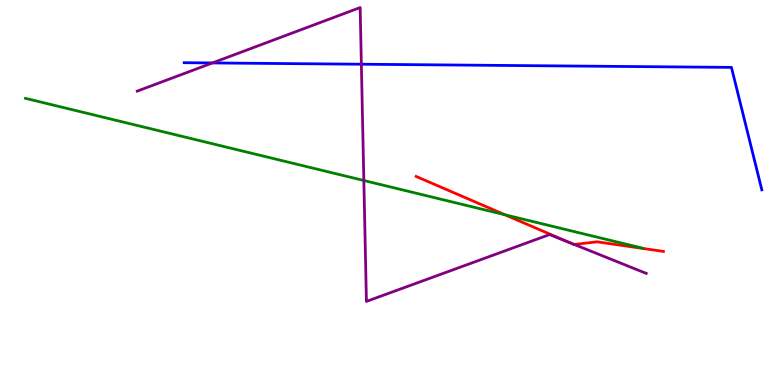[{'lines': ['blue', 'red'], 'intersections': []}, {'lines': ['green', 'red'], 'intersections': [{'x': 6.52, 'y': 4.42}]}, {'lines': ['purple', 'red'], 'intersections': [{'x': 7.32, 'y': 3.72}, {'x': 7.41, 'y': 3.65}]}, {'lines': ['blue', 'green'], 'intersections': []}, {'lines': ['blue', 'purple'], 'intersections': [{'x': 2.74, 'y': 8.37}, {'x': 4.66, 'y': 8.33}]}, {'lines': ['green', 'purple'], 'intersections': [{'x': 4.69, 'y': 5.31}]}]